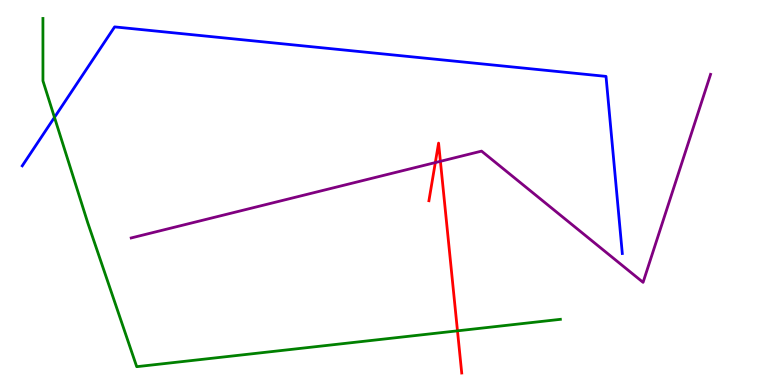[{'lines': ['blue', 'red'], 'intersections': []}, {'lines': ['green', 'red'], 'intersections': [{'x': 5.9, 'y': 1.41}]}, {'lines': ['purple', 'red'], 'intersections': [{'x': 5.62, 'y': 5.78}, {'x': 5.68, 'y': 5.81}]}, {'lines': ['blue', 'green'], 'intersections': [{'x': 0.703, 'y': 6.95}]}, {'lines': ['blue', 'purple'], 'intersections': []}, {'lines': ['green', 'purple'], 'intersections': []}]